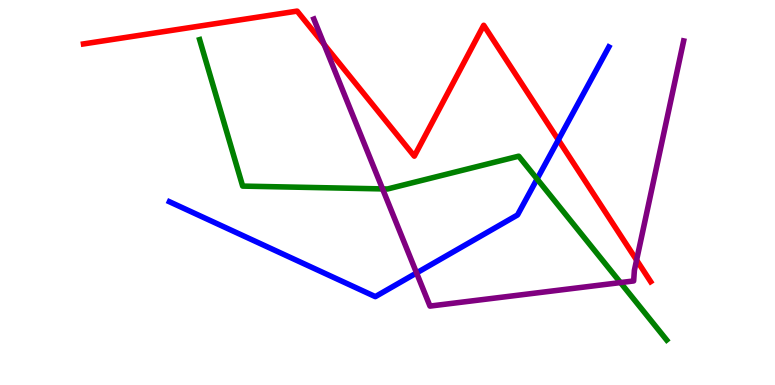[{'lines': ['blue', 'red'], 'intersections': [{'x': 7.2, 'y': 6.37}]}, {'lines': ['green', 'red'], 'intersections': []}, {'lines': ['purple', 'red'], 'intersections': [{'x': 4.18, 'y': 8.84}, {'x': 8.21, 'y': 3.25}]}, {'lines': ['blue', 'green'], 'intersections': [{'x': 6.93, 'y': 5.35}]}, {'lines': ['blue', 'purple'], 'intersections': [{'x': 5.38, 'y': 2.91}]}, {'lines': ['green', 'purple'], 'intersections': [{'x': 4.94, 'y': 5.09}, {'x': 8.01, 'y': 2.66}]}]